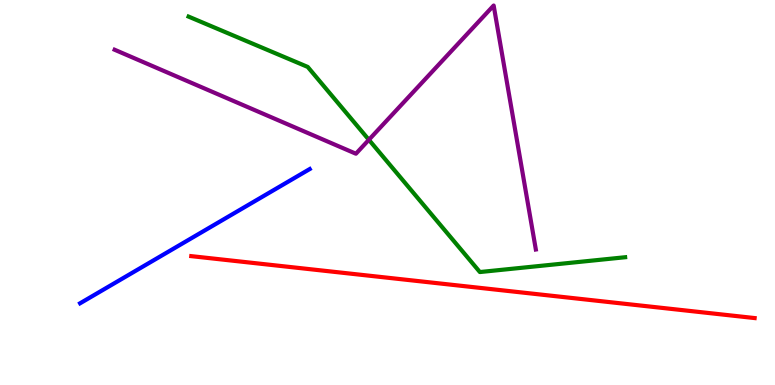[{'lines': ['blue', 'red'], 'intersections': []}, {'lines': ['green', 'red'], 'intersections': []}, {'lines': ['purple', 'red'], 'intersections': []}, {'lines': ['blue', 'green'], 'intersections': []}, {'lines': ['blue', 'purple'], 'intersections': []}, {'lines': ['green', 'purple'], 'intersections': [{'x': 4.76, 'y': 6.37}]}]